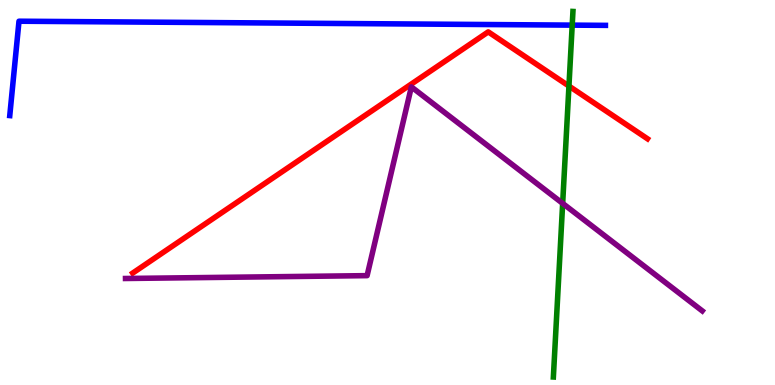[{'lines': ['blue', 'red'], 'intersections': []}, {'lines': ['green', 'red'], 'intersections': [{'x': 7.34, 'y': 7.76}]}, {'lines': ['purple', 'red'], 'intersections': []}, {'lines': ['blue', 'green'], 'intersections': [{'x': 7.38, 'y': 9.35}]}, {'lines': ['blue', 'purple'], 'intersections': []}, {'lines': ['green', 'purple'], 'intersections': [{'x': 7.26, 'y': 4.72}]}]